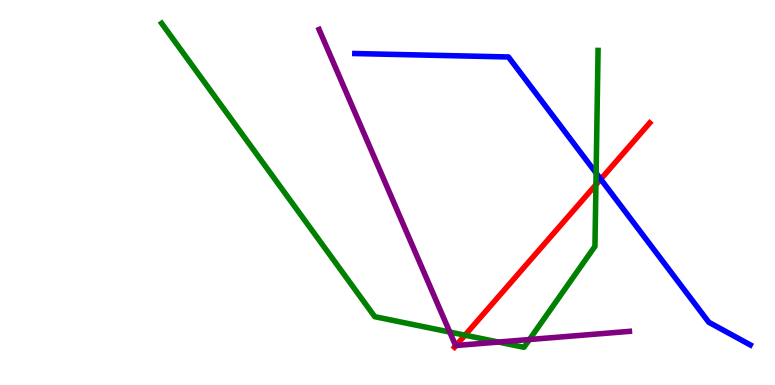[{'lines': ['blue', 'red'], 'intersections': [{'x': 7.75, 'y': 5.35}]}, {'lines': ['green', 'red'], 'intersections': [{'x': 6.0, 'y': 1.29}, {'x': 7.69, 'y': 5.2}]}, {'lines': ['purple', 'red'], 'intersections': [{'x': 5.88, 'y': 1.03}]}, {'lines': ['blue', 'green'], 'intersections': [{'x': 7.69, 'y': 5.5}]}, {'lines': ['blue', 'purple'], 'intersections': []}, {'lines': ['green', 'purple'], 'intersections': [{'x': 5.8, 'y': 1.37}, {'x': 6.43, 'y': 1.12}, {'x': 6.83, 'y': 1.18}]}]